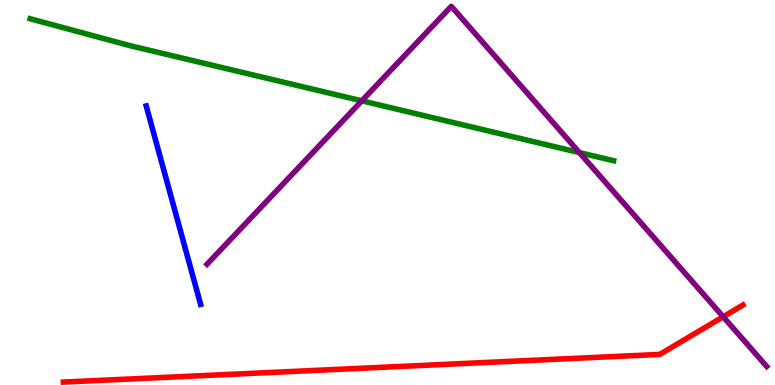[{'lines': ['blue', 'red'], 'intersections': []}, {'lines': ['green', 'red'], 'intersections': []}, {'lines': ['purple', 'red'], 'intersections': [{'x': 9.33, 'y': 1.77}]}, {'lines': ['blue', 'green'], 'intersections': []}, {'lines': ['blue', 'purple'], 'intersections': []}, {'lines': ['green', 'purple'], 'intersections': [{'x': 4.67, 'y': 7.38}, {'x': 7.48, 'y': 6.04}]}]